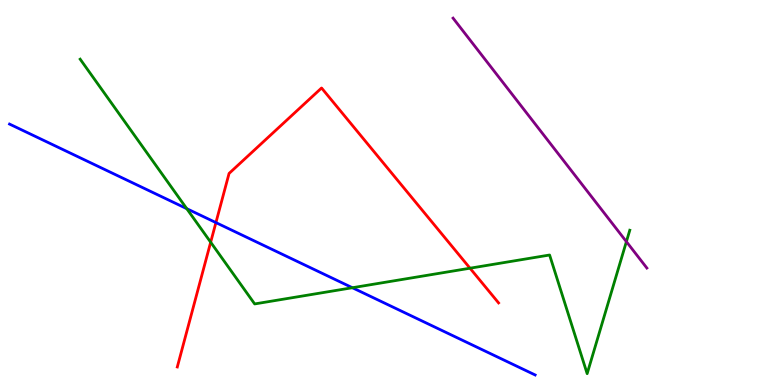[{'lines': ['blue', 'red'], 'intersections': [{'x': 2.79, 'y': 4.22}]}, {'lines': ['green', 'red'], 'intersections': [{'x': 2.72, 'y': 3.71}, {'x': 6.06, 'y': 3.03}]}, {'lines': ['purple', 'red'], 'intersections': []}, {'lines': ['blue', 'green'], 'intersections': [{'x': 2.41, 'y': 4.58}, {'x': 4.55, 'y': 2.53}]}, {'lines': ['blue', 'purple'], 'intersections': []}, {'lines': ['green', 'purple'], 'intersections': [{'x': 8.08, 'y': 3.72}]}]